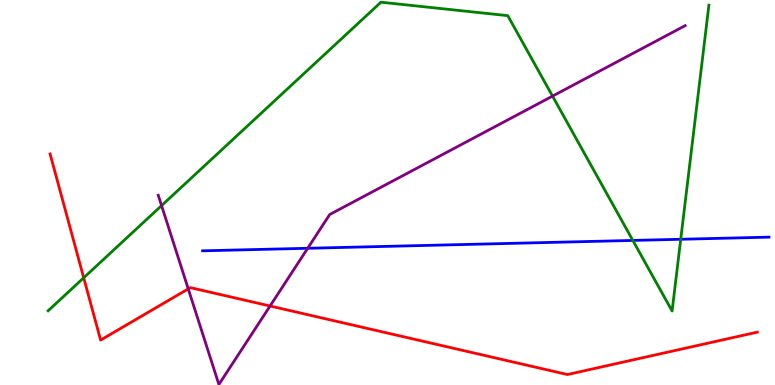[{'lines': ['blue', 'red'], 'intersections': []}, {'lines': ['green', 'red'], 'intersections': [{'x': 1.08, 'y': 2.78}]}, {'lines': ['purple', 'red'], 'intersections': [{'x': 2.43, 'y': 2.5}, {'x': 3.48, 'y': 2.05}]}, {'lines': ['blue', 'green'], 'intersections': [{'x': 8.17, 'y': 3.76}, {'x': 8.78, 'y': 3.79}]}, {'lines': ['blue', 'purple'], 'intersections': [{'x': 3.97, 'y': 3.55}]}, {'lines': ['green', 'purple'], 'intersections': [{'x': 2.08, 'y': 4.66}, {'x': 7.13, 'y': 7.5}]}]